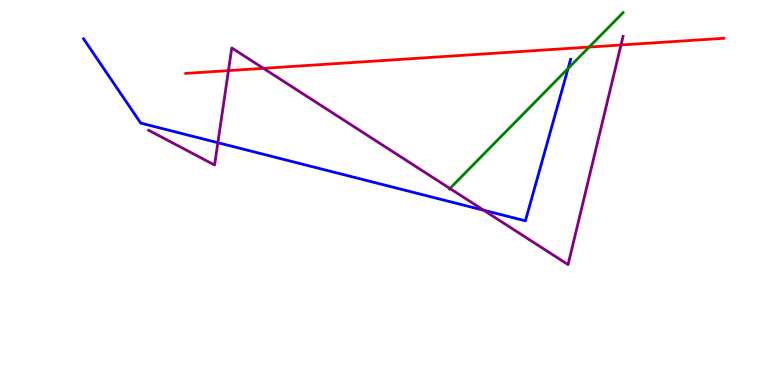[{'lines': ['blue', 'red'], 'intersections': []}, {'lines': ['green', 'red'], 'intersections': [{'x': 7.6, 'y': 8.78}]}, {'lines': ['purple', 'red'], 'intersections': [{'x': 2.95, 'y': 8.17}, {'x': 3.4, 'y': 8.22}, {'x': 8.01, 'y': 8.83}]}, {'lines': ['blue', 'green'], 'intersections': [{'x': 7.33, 'y': 8.22}]}, {'lines': ['blue', 'purple'], 'intersections': [{'x': 2.81, 'y': 6.29}, {'x': 6.24, 'y': 4.54}]}, {'lines': ['green', 'purple'], 'intersections': [{'x': 5.81, 'y': 5.1}]}]